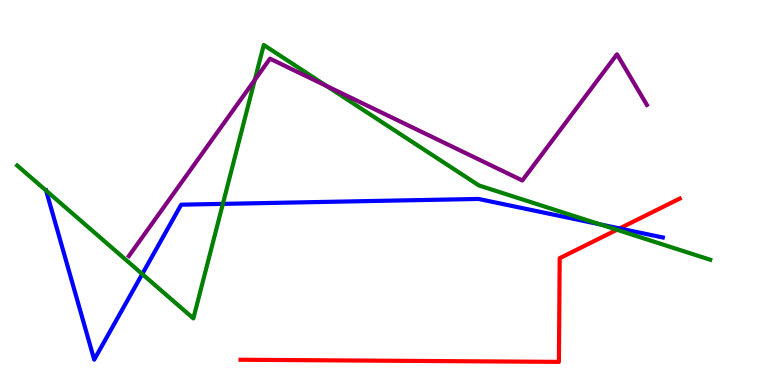[{'lines': ['blue', 'red'], 'intersections': [{'x': 7.99, 'y': 4.07}]}, {'lines': ['green', 'red'], 'intersections': [{'x': 7.96, 'y': 4.03}]}, {'lines': ['purple', 'red'], 'intersections': []}, {'lines': ['blue', 'green'], 'intersections': [{'x': 0.595, 'y': 5.05}, {'x': 1.84, 'y': 2.88}, {'x': 2.88, 'y': 4.7}, {'x': 7.74, 'y': 4.17}]}, {'lines': ['blue', 'purple'], 'intersections': []}, {'lines': ['green', 'purple'], 'intersections': [{'x': 3.29, 'y': 7.92}, {'x': 4.21, 'y': 7.77}]}]